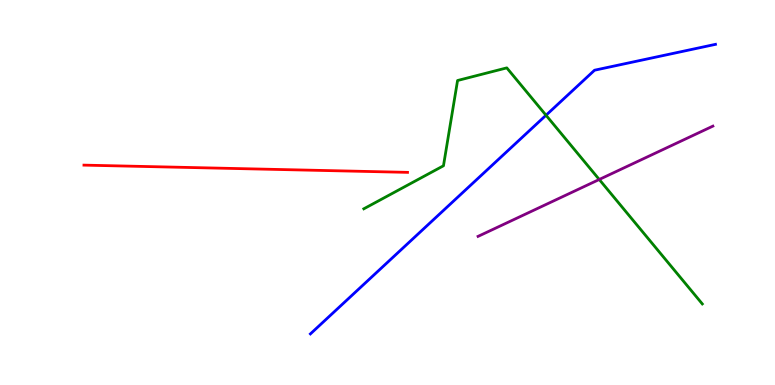[{'lines': ['blue', 'red'], 'intersections': []}, {'lines': ['green', 'red'], 'intersections': []}, {'lines': ['purple', 'red'], 'intersections': []}, {'lines': ['blue', 'green'], 'intersections': [{'x': 7.05, 'y': 7.01}]}, {'lines': ['blue', 'purple'], 'intersections': []}, {'lines': ['green', 'purple'], 'intersections': [{'x': 7.73, 'y': 5.34}]}]